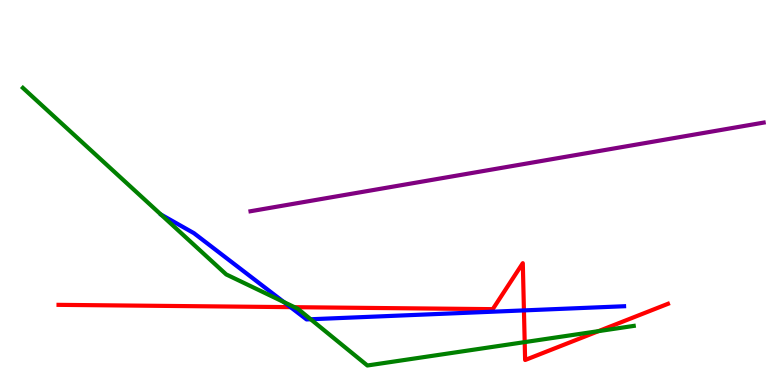[{'lines': ['blue', 'red'], 'intersections': [{'x': 3.75, 'y': 2.02}, {'x': 6.76, 'y': 1.94}]}, {'lines': ['green', 'red'], 'intersections': [{'x': 3.8, 'y': 2.02}, {'x': 6.77, 'y': 1.11}, {'x': 7.72, 'y': 1.4}]}, {'lines': ['purple', 'red'], 'intersections': []}, {'lines': ['blue', 'green'], 'intersections': [{'x': 3.66, 'y': 2.15}, {'x': 4.01, 'y': 1.71}]}, {'lines': ['blue', 'purple'], 'intersections': []}, {'lines': ['green', 'purple'], 'intersections': []}]